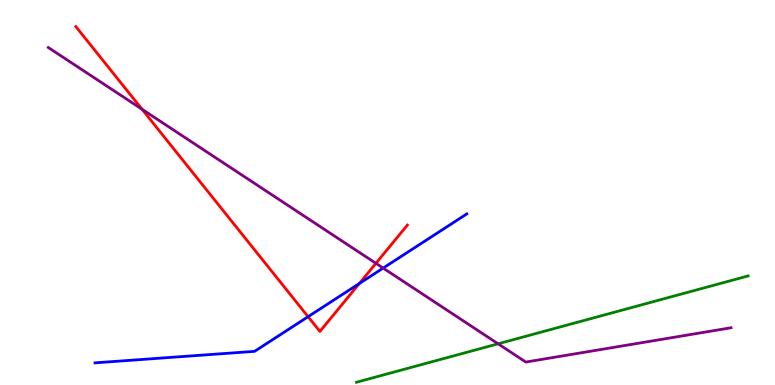[{'lines': ['blue', 'red'], 'intersections': [{'x': 3.98, 'y': 1.77}, {'x': 4.64, 'y': 2.64}]}, {'lines': ['green', 'red'], 'intersections': []}, {'lines': ['purple', 'red'], 'intersections': [{'x': 1.83, 'y': 7.16}, {'x': 4.85, 'y': 3.16}]}, {'lines': ['blue', 'green'], 'intersections': []}, {'lines': ['blue', 'purple'], 'intersections': [{'x': 4.94, 'y': 3.04}]}, {'lines': ['green', 'purple'], 'intersections': [{'x': 6.43, 'y': 1.07}]}]